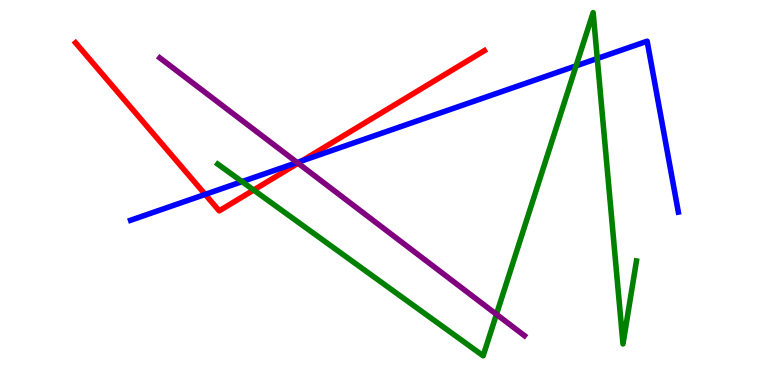[{'lines': ['blue', 'red'], 'intersections': [{'x': 2.65, 'y': 4.95}, {'x': 3.9, 'y': 5.82}]}, {'lines': ['green', 'red'], 'intersections': [{'x': 3.27, 'y': 5.06}]}, {'lines': ['purple', 'red'], 'intersections': [{'x': 3.85, 'y': 5.76}]}, {'lines': ['blue', 'green'], 'intersections': [{'x': 3.12, 'y': 5.28}, {'x': 7.43, 'y': 8.29}, {'x': 7.71, 'y': 8.48}]}, {'lines': ['blue', 'purple'], 'intersections': [{'x': 3.83, 'y': 5.78}]}, {'lines': ['green', 'purple'], 'intersections': [{'x': 6.41, 'y': 1.84}]}]